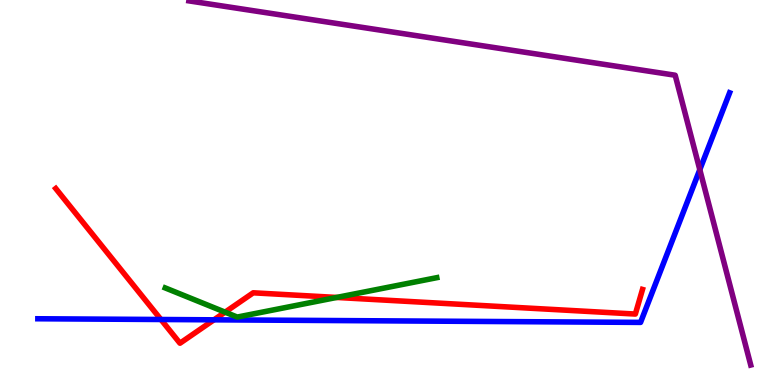[{'lines': ['blue', 'red'], 'intersections': [{'x': 2.08, 'y': 1.7}, {'x': 2.76, 'y': 1.69}]}, {'lines': ['green', 'red'], 'intersections': [{'x': 2.9, 'y': 1.89}, {'x': 4.34, 'y': 2.27}]}, {'lines': ['purple', 'red'], 'intersections': []}, {'lines': ['blue', 'green'], 'intersections': []}, {'lines': ['blue', 'purple'], 'intersections': [{'x': 9.03, 'y': 5.59}]}, {'lines': ['green', 'purple'], 'intersections': []}]